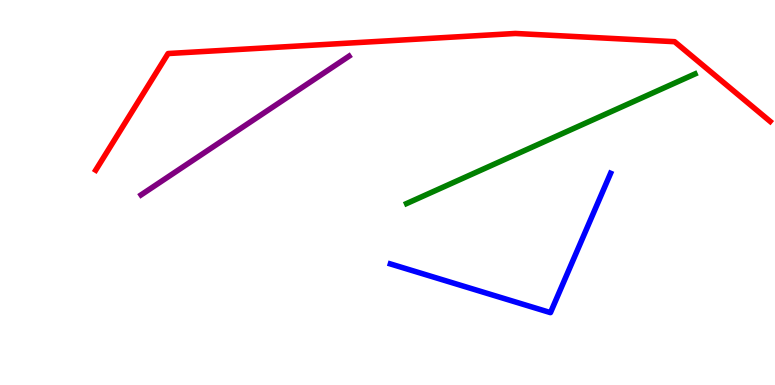[{'lines': ['blue', 'red'], 'intersections': []}, {'lines': ['green', 'red'], 'intersections': []}, {'lines': ['purple', 'red'], 'intersections': []}, {'lines': ['blue', 'green'], 'intersections': []}, {'lines': ['blue', 'purple'], 'intersections': []}, {'lines': ['green', 'purple'], 'intersections': []}]